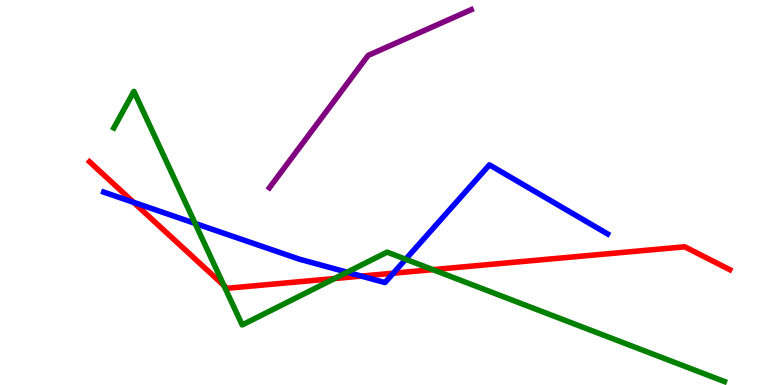[{'lines': ['blue', 'red'], 'intersections': [{'x': 1.72, 'y': 4.74}, {'x': 4.66, 'y': 2.83}, {'x': 5.07, 'y': 2.9}]}, {'lines': ['green', 'red'], 'intersections': [{'x': 2.89, 'y': 2.58}, {'x': 4.32, 'y': 2.77}, {'x': 5.58, 'y': 3.0}]}, {'lines': ['purple', 'red'], 'intersections': []}, {'lines': ['blue', 'green'], 'intersections': [{'x': 2.52, 'y': 4.2}, {'x': 4.48, 'y': 2.93}, {'x': 5.23, 'y': 3.27}]}, {'lines': ['blue', 'purple'], 'intersections': []}, {'lines': ['green', 'purple'], 'intersections': []}]